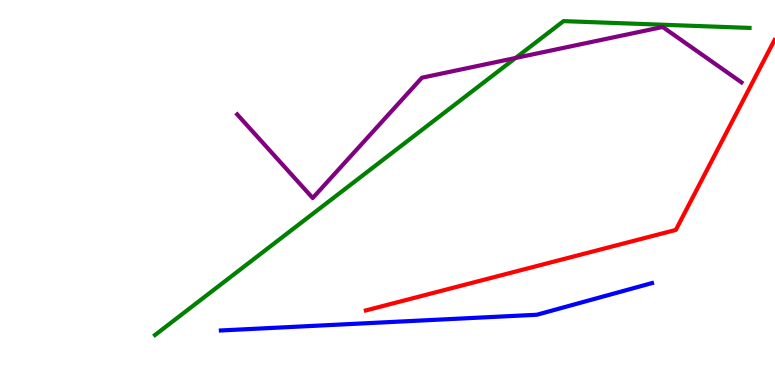[{'lines': ['blue', 'red'], 'intersections': []}, {'lines': ['green', 'red'], 'intersections': []}, {'lines': ['purple', 'red'], 'intersections': []}, {'lines': ['blue', 'green'], 'intersections': []}, {'lines': ['blue', 'purple'], 'intersections': []}, {'lines': ['green', 'purple'], 'intersections': [{'x': 6.65, 'y': 8.49}]}]